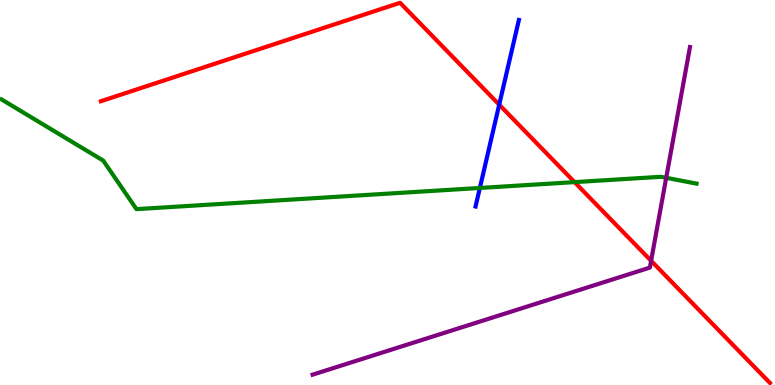[{'lines': ['blue', 'red'], 'intersections': [{'x': 6.44, 'y': 7.28}]}, {'lines': ['green', 'red'], 'intersections': [{'x': 7.41, 'y': 5.27}]}, {'lines': ['purple', 'red'], 'intersections': [{'x': 8.4, 'y': 3.23}]}, {'lines': ['blue', 'green'], 'intersections': [{'x': 6.19, 'y': 5.12}]}, {'lines': ['blue', 'purple'], 'intersections': []}, {'lines': ['green', 'purple'], 'intersections': [{'x': 8.6, 'y': 5.38}]}]